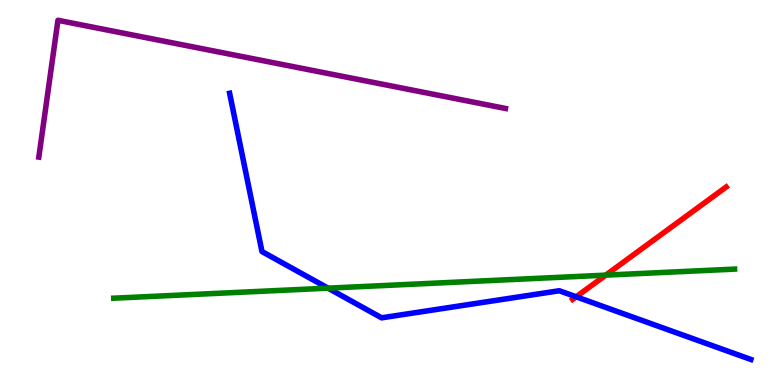[{'lines': ['blue', 'red'], 'intersections': [{'x': 7.43, 'y': 2.29}]}, {'lines': ['green', 'red'], 'intersections': [{'x': 7.82, 'y': 2.85}]}, {'lines': ['purple', 'red'], 'intersections': []}, {'lines': ['blue', 'green'], 'intersections': [{'x': 4.23, 'y': 2.52}]}, {'lines': ['blue', 'purple'], 'intersections': []}, {'lines': ['green', 'purple'], 'intersections': []}]